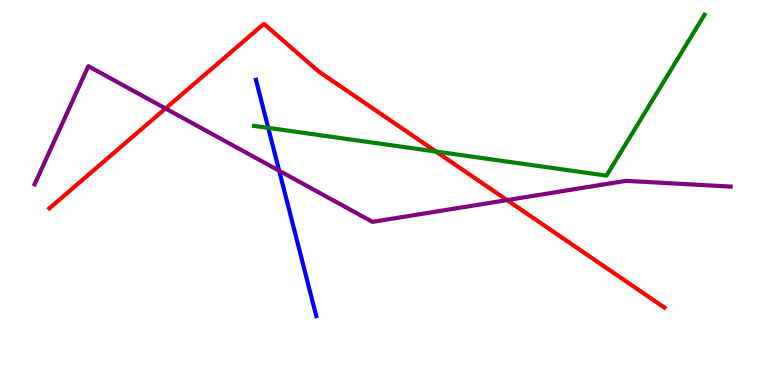[{'lines': ['blue', 'red'], 'intersections': []}, {'lines': ['green', 'red'], 'intersections': [{'x': 5.63, 'y': 6.06}]}, {'lines': ['purple', 'red'], 'intersections': [{'x': 2.14, 'y': 7.18}, {'x': 6.54, 'y': 4.8}]}, {'lines': ['blue', 'green'], 'intersections': [{'x': 3.46, 'y': 6.68}]}, {'lines': ['blue', 'purple'], 'intersections': [{'x': 3.6, 'y': 5.56}]}, {'lines': ['green', 'purple'], 'intersections': []}]